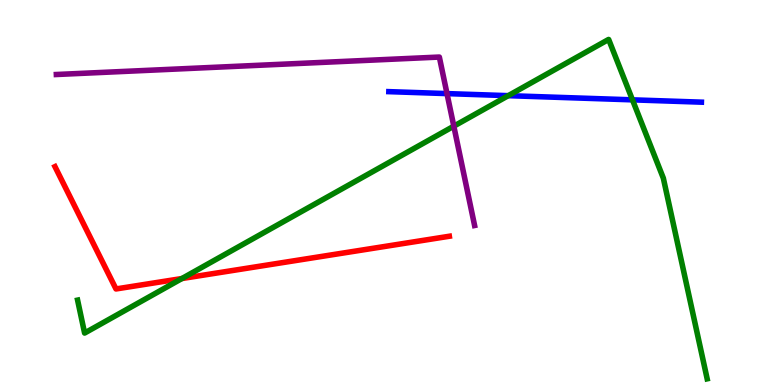[{'lines': ['blue', 'red'], 'intersections': []}, {'lines': ['green', 'red'], 'intersections': [{'x': 2.35, 'y': 2.77}]}, {'lines': ['purple', 'red'], 'intersections': []}, {'lines': ['blue', 'green'], 'intersections': [{'x': 6.56, 'y': 7.52}, {'x': 8.16, 'y': 7.41}]}, {'lines': ['blue', 'purple'], 'intersections': [{'x': 5.77, 'y': 7.57}]}, {'lines': ['green', 'purple'], 'intersections': [{'x': 5.86, 'y': 6.72}]}]